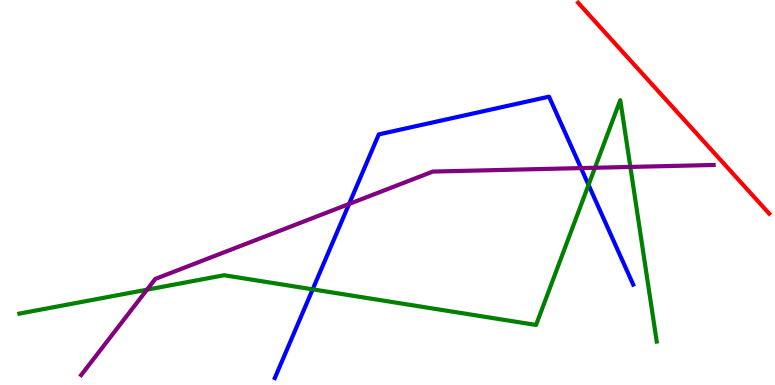[{'lines': ['blue', 'red'], 'intersections': []}, {'lines': ['green', 'red'], 'intersections': []}, {'lines': ['purple', 'red'], 'intersections': []}, {'lines': ['blue', 'green'], 'intersections': [{'x': 4.03, 'y': 2.48}, {'x': 7.59, 'y': 5.2}]}, {'lines': ['blue', 'purple'], 'intersections': [{'x': 4.5, 'y': 4.7}, {'x': 7.5, 'y': 5.63}]}, {'lines': ['green', 'purple'], 'intersections': [{'x': 1.9, 'y': 2.48}, {'x': 7.68, 'y': 5.64}, {'x': 8.13, 'y': 5.66}]}]